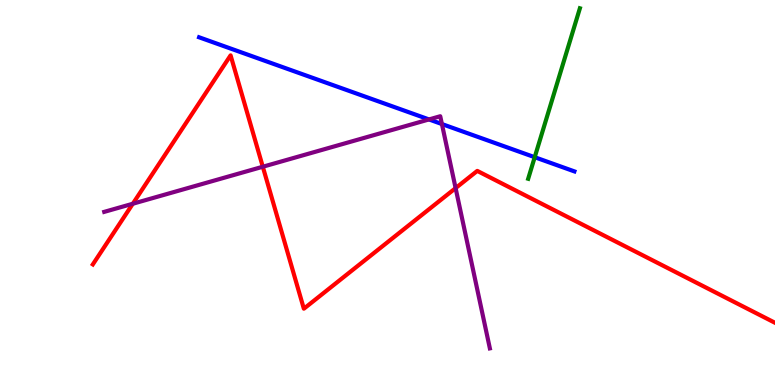[{'lines': ['blue', 'red'], 'intersections': []}, {'lines': ['green', 'red'], 'intersections': []}, {'lines': ['purple', 'red'], 'intersections': [{'x': 1.71, 'y': 4.71}, {'x': 3.39, 'y': 5.67}, {'x': 5.88, 'y': 5.11}]}, {'lines': ['blue', 'green'], 'intersections': [{'x': 6.9, 'y': 5.92}]}, {'lines': ['blue', 'purple'], 'intersections': [{'x': 5.54, 'y': 6.9}, {'x': 5.7, 'y': 6.78}]}, {'lines': ['green', 'purple'], 'intersections': []}]